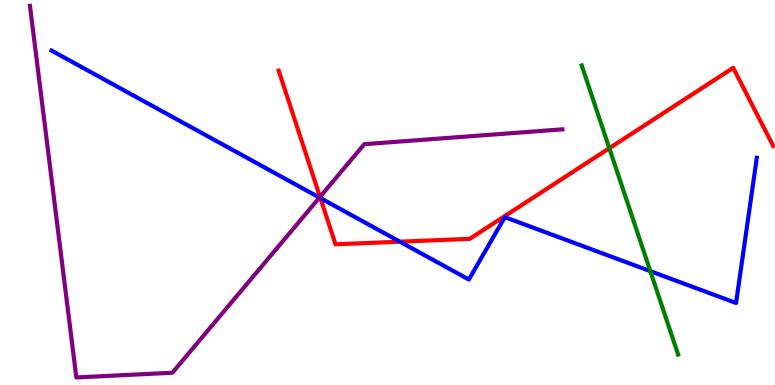[{'lines': ['blue', 'red'], 'intersections': [{'x': 4.13, 'y': 4.86}, {'x': 5.16, 'y': 3.72}]}, {'lines': ['green', 'red'], 'intersections': [{'x': 7.86, 'y': 6.15}]}, {'lines': ['purple', 'red'], 'intersections': [{'x': 4.13, 'y': 4.89}]}, {'lines': ['blue', 'green'], 'intersections': [{'x': 8.39, 'y': 2.96}]}, {'lines': ['blue', 'purple'], 'intersections': [{'x': 4.12, 'y': 4.87}]}, {'lines': ['green', 'purple'], 'intersections': []}]